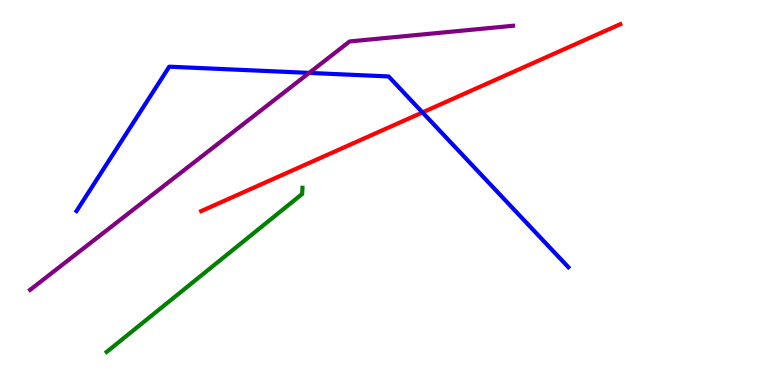[{'lines': ['blue', 'red'], 'intersections': [{'x': 5.45, 'y': 7.08}]}, {'lines': ['green', 'red'], 'intersections': []}, {'lines': ['purple', 'red'], 'intersections': []}, {'lines': ['blue', 'green'], 'intersections': []}, {'lines': ['blue', 'purple'], 'intersections': [{'x': 3.99, 'y': 8.11}]}, {'lines': ['green', 'purple'], 'intersections': []}]